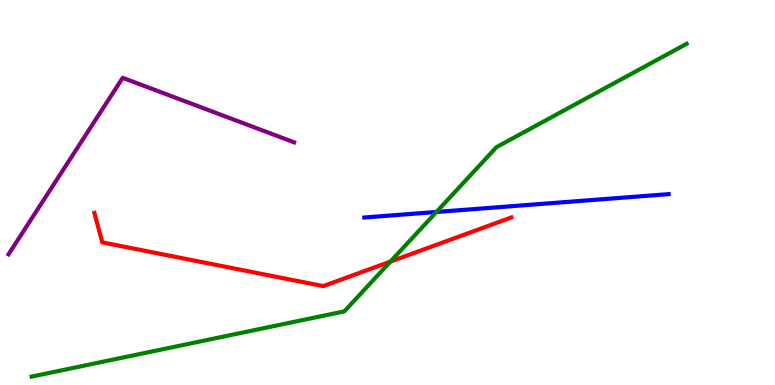[{'lines': ['blue', 'red'], 'intersections': []}, {'lines': ['green', 'red'], 'intersections': [{'x': 5.04, 'y': 3.21}]}, {'lines': ['purple', 'red'], 'intersections': []}, {'lines': ['blue', 'green'], 'intersections': [{'x': 5.63, 'y': 4.49}]}, {'lines': ['blue', 'purple'], 'intersections': []}, {'lines': ['green', 'purple'], 'intersections': []}]